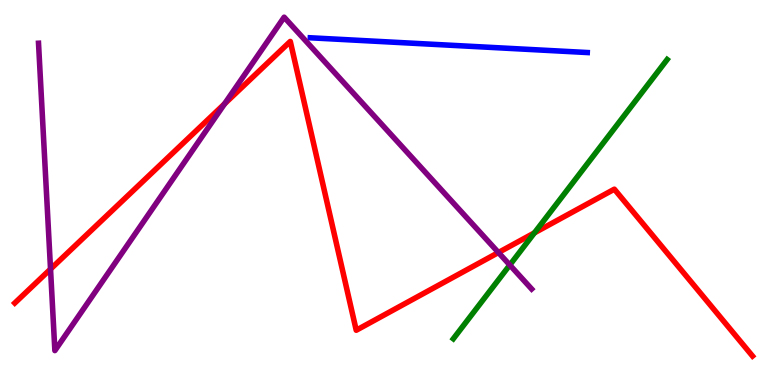[{'lines': ['blue', 'red'], 'intersections': []}, {'lines': ['green', 'red'], 'intersections': [{'x': 6.9, 'y': 3.95}]}, {'lines': ['purple', 'red'], 'intersections': [{'x': 0.652, 'y': 3.01}, {'x': 2.9, 'y': 7.3}, {'x': 6.43, 'y': 3.44}]}, {'lines': ['blue', 'green'], 'intersections': []}, {'lines': ['blue', 'purple'], 'intersections': []}, {'lines': ['green', 'purple'], 'intersections': [{'x': 6.58, 'y': 3.12}]}]